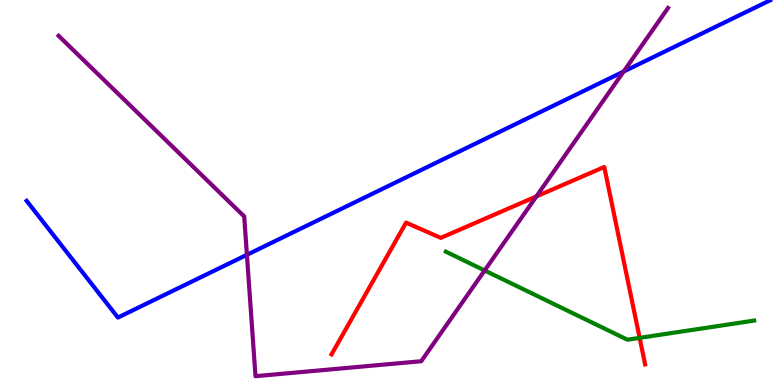[{'lines': ['blue', 'red'], 'intersections': []}, {'lines': ['green', 'red'], 'intersections': [{'x': 8.25, 'y': 1.22}]}, {'lines': ['purple', 'red'], 'intersections': [{'x': 6.92, 'y': 4.9}]}, {'lines': ['blue', 'green'], 'intersections': []}, {'lines': ['blue', 'purple'], 'intersections': [{'x': 3.19, 'y': 3.38}, {'x': 8.05, 'y': 8.14}]}, {'lines': ['green', 'purple'], 'intersections': [{'x': 6.25, 'y': 2.97}]}]